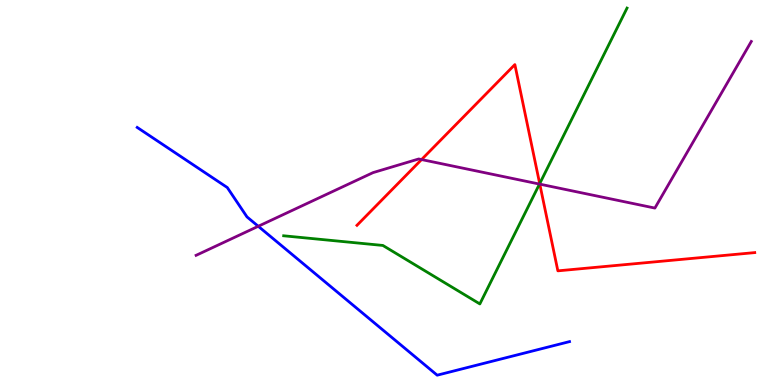[{'lines': ['blue', 'red'], 'intersections': []}, {'lines': ['green', 'red'], 'intersections': [{'x': 6.96, 'y': 5.23}]}, {'lines': ['purple', 'red'], 'intersections': [{'x': 5.44, 'y': 5.86}, {'x': 6.97, 'y': 5.22}]}, {'lines': ['blue', 'green'], 'intersections': []}, {'lines': ['blue', 'purple'], 'intersections': [{'x': 3.33, 'y': 4.12}]}, {'lines': ['green', 'purple'], 'intersections': [{'x': 6.96, 'y': 5.22}]}]